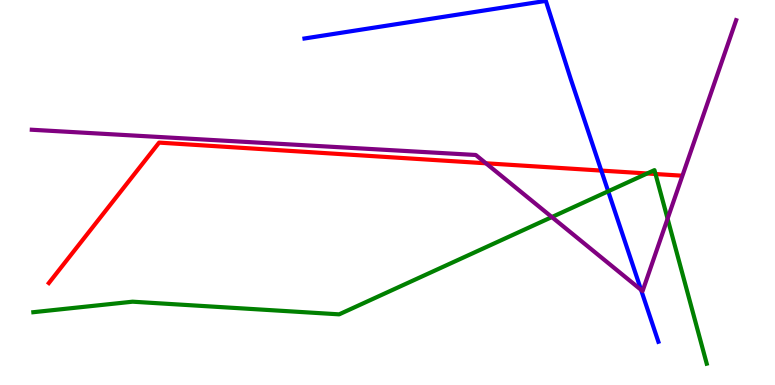[{'lines': ['blue', 'red'], 'intersections': [{'x': 7.76, 'y': 5.57}]}, {'lines': ['green', 'red'], 'intersections': [{'x': 8.35, 'y': 5.49}, {'x': 8.46, 'y': 5.48}]}, {'lines': ['purple', 'red'], 'intersections': [{'x': 6.27, 'y': 5.76}]}, {'lines': ['blue', 'green'], 'intersections': [{'x': 7.85, 'y': 5.03}]}, {'lines': ['blue', 'purple'], 'intersections': [{'x': 8.27, 'y': 2.47}]}, {'lines': ['green', 'purple'], 'intersections': [{'x': 7.12, 'y': 4.36}, {'x': 8.61, 'y': 4.32}]}]